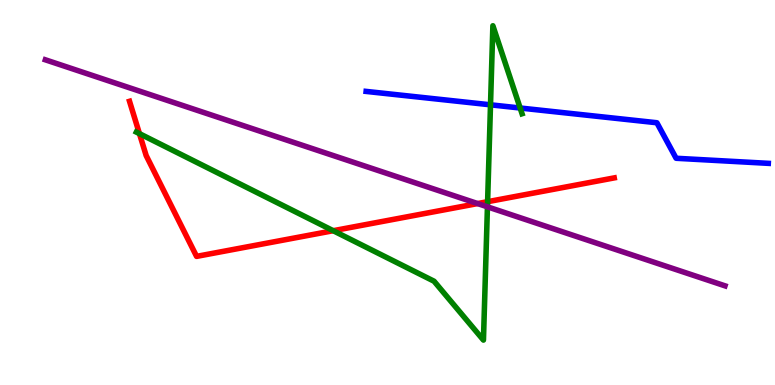[{'lines': ['blue', 'red'], 'intersections': []}, {'lines': ['green', 'red'], 'intersections': [{'x': 1.8, 'y': 6.53}, {'x': 4.3, 'y': 4.01}, {'x': 6.29, 'y': 4.76}]}, {'lines': ['purple', 'red'], 'intersections': [{'x': 6.16, 'y': 4.71}]}, {'lines': ['blue', 'green'], 'intersections': [{'x': 6.33, 'y': 7.28}, {'x': 6.71, 'y': 7.19}]}, {'lines': ['blue', 'purple'], 'intersections': []}, {'lines': ['green', 'purple'], 'intersections': [{'x': 6.29, 'y': 4.63}]}]